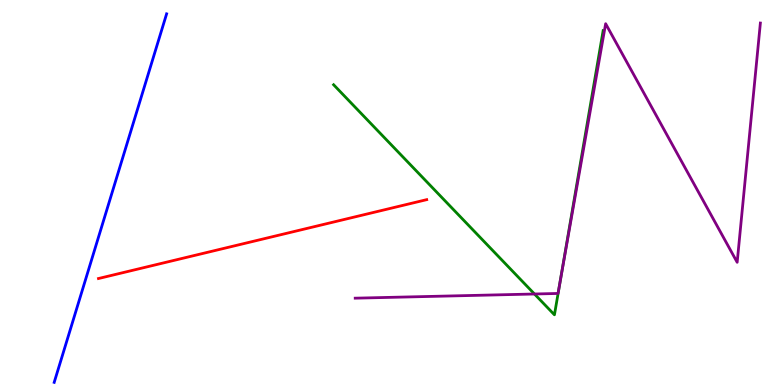[{'lines': ['blue', 'red'], 'intersections': []}, {'lines': ['green', 'red'], 'intersections': []}, {'lines': ['purple', 'red'], 'intersections': []}, {'lines': ['blue', 'green'], 'intersections': []}, {'lines': ['blue', 'purple'], 'intersections': []}, {'lines': ['green', 'purple'], 'intersections': [{'x': 6.9, 'y': 2.36}, {'x': 7.23, 'y': 2.66}]}]